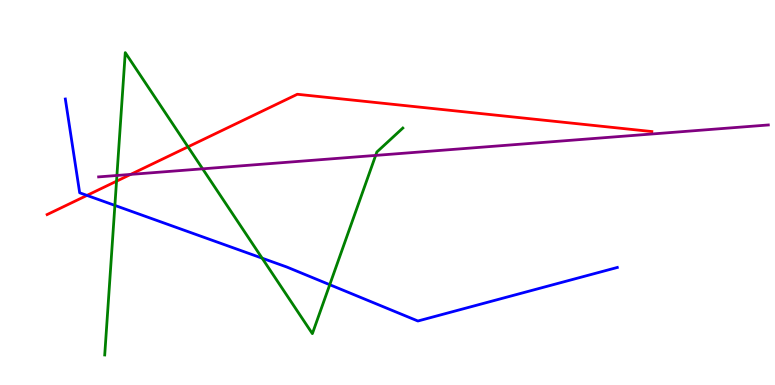[{'lines': ['blue', 'red'], 'intersections': [{'x': 1.12, 'y': 4.92}]}, {'lines': ['green', 'red'], 'intersections': [{'x': 1.5, 'y': 5.29}, {'x': 2.43, 'y': 6.19}]}, {'lines': ['purple', 'red'], 'intersections': [{'x': 1.69, 'y': 5.47}]}, {'lines': ['blue', 'green'], 'intersections': [{'x': 1.48, 'y': 4.66}, {'x': 3.38, 'y': 3.29}, {'x': 4.25, 'y': 2.61}]}, {'lines': ['blue', 'purple'], 'intersections': []}, {'lines': ['green', 'purple'], 'intersections': [{'x': 1.51, 'y': 5.44}, {'x': 2.61, 'y': 5.61}, {'x': 4.85, 'y': 5.96}]}]